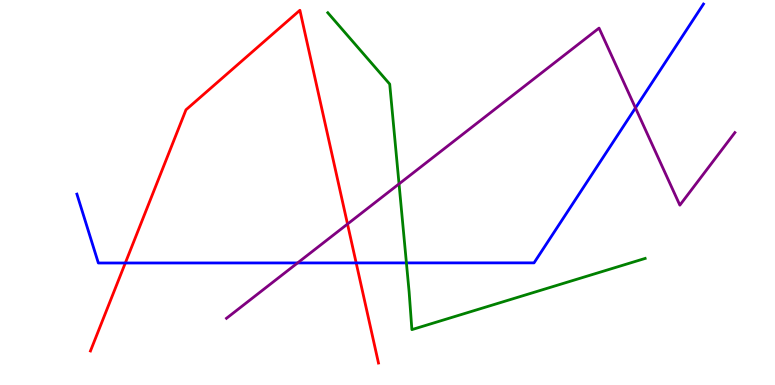[{'lines': ['blue', 'red'], 'intersections': [{'x': 1.62, 'y': 3.17}, {'x': 4.6, 'y': 3.17}]}, {'lines': ['green', 'red'], 'intersections': []}, {'lines': ['purple', 'red'], 'intersections': [{'x': 4.48, 'y': 4.18}]}, {'lines': ['blue', 'green'], 'intersections': [{'x': 5.24, 'y': 3.17}]}, {'lines': ['blue', 'purple'], 'intersections': [{'x': 3.84, 'y': 3.17}, {'x': 8.2, 'y': 7.2}]}, {'lines': ['green', 'purple'], 'intersections': [{'x': 5.15, 'y': 5.22}]}]